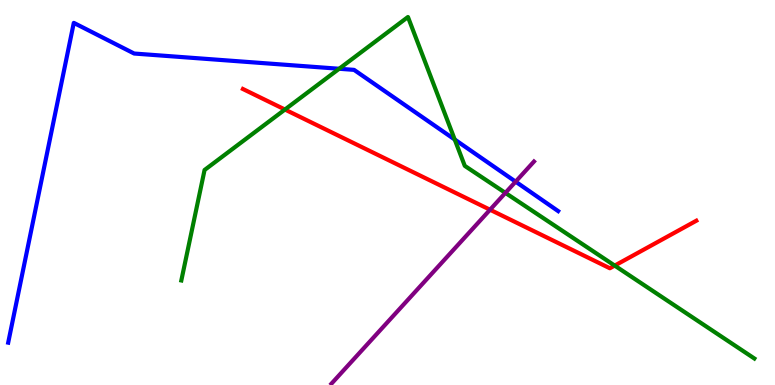[{'lines': ['blue', 'red'], 'intersections': []}, {'lines': ['green', 'red'], 'intersections': [{'x': 3.68, 'y': 7.15}, {'x': 7.93, 'y': 3.1}]}, {'lines': ['purple', 'red'], 'intersections': [{'x': 6.32, 'y': 4.55}]}, {'lines': ['blue', 'green'], 'intersections': [{'x': 4.38, 'y': 8.21}, {'x': 5.87, 'y': 6.38}]}, {'lines': ['blue', 'purple'], 'intersections': [{'x': 6.65, 'y': 5.28}]}, {'lines': ['green', 'purple'], 'intersections': [{'x': 6.52, 'y': 4.99}]}]